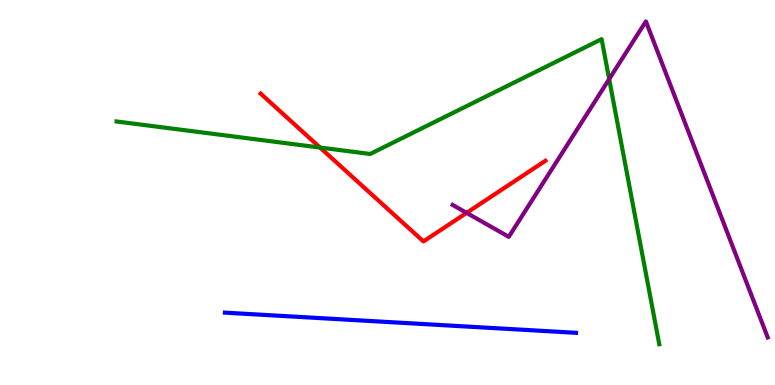[{'lines': ['blue', 'red'], 'intersections': []}, {'lines': ['green', 'red'], 'intersections': [{'x': 4.13, 'y': 6.17}]}, {'lines': ['purple', 'red'], 'intersections': [{'x': 6.02, 'y': 4.47}]}, {'lines': ['blue', 'green'], 'intersections': []}, {'lines': ['blue', 'purple'], 'intersections': []}, {'lines': ['green', 'purple'], 'intersections': [{'x': 7.86, 'y': 7.95}]}]